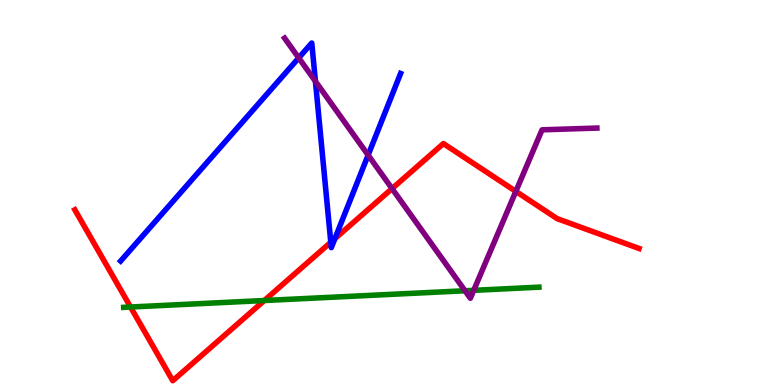[{'lines': ['blue', 'red'], 'intersections': [{'x': 4.27, 'y': 3.71}, {'x': 4.32, 'y': 3.8}]}, {'lines': ['green', 'red'], 'intersections': [{'x': 1.68, 'y': 2.03}, {'x': 3.41, 'y': 2.19}]}, {'lines': ['purple', 'red'], 'intersections': [{'x': 5.06, 'y': 5.1}, {'x': 6.66, 'y': 5.03}]}, {'lines': ['blue', 'green'], 'intersections': []}, {'lines': ['blue', 'purple'], 'intersections': [{'x': 3.85, 'y': 8.5}, {'x': 4.07, 'y': 7.89}, {'x': 4.75, 'y': 5.97}]}, {'lines': ['green', 'purple'], 'intersections': [{'x': 6.0, 'y': 2.45}, {'x': 6.11, 'y': 2.46}]}]